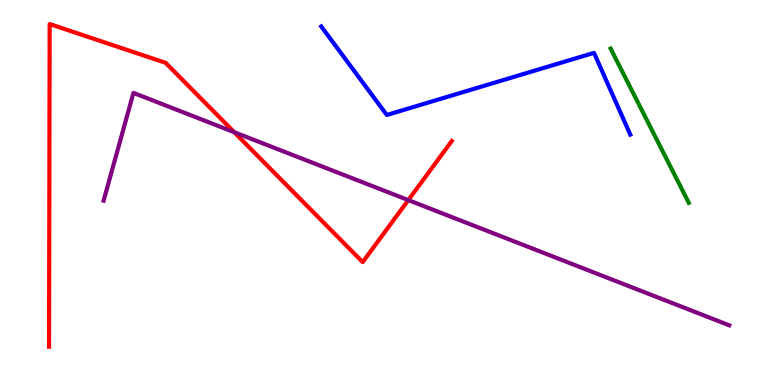[{'lines': ['blue', 'red'], 'intersections': []}, {'lines': ['green', 'red'], 'intersections': []}, {'lines': ['purple', 'red'], 'intersections': [{'x': 3.02, 'y': 6.57}, {'x': 5.27, 'y': 4.8}]}, {'lines': ['blue', 'green'], 'intersections': []}, {'lines': ['blue', 'purple'], 'intersections': []}, {'lines': ['green', 'purple'], 'intersections': []}]